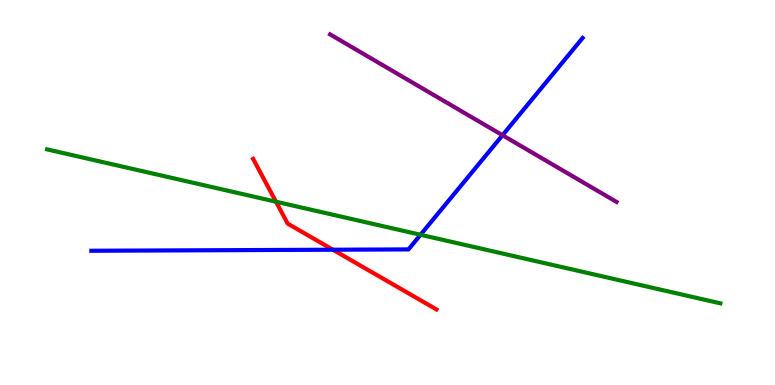[{'lines': ['blue', 'red'], 'intersections': [{'x': 4.3, 'y': 3.51}]}, {'lines': ['green', 'red'], 'intersections': [{'x': 3.56, 'y': 4.76}]}, {'lines': ['purple', 'red'], 'intersections': []}, {'lines': ['blue', 'green'], 'intersections': [{'x': 5.43, 'y': 3.9}]}, {'lines': ['blue', 'purple'], 'intersections': [{'x': 6.48, 'y': 6.49}]}, {'lines': ['green', 'purple'], 'intersections': []}]